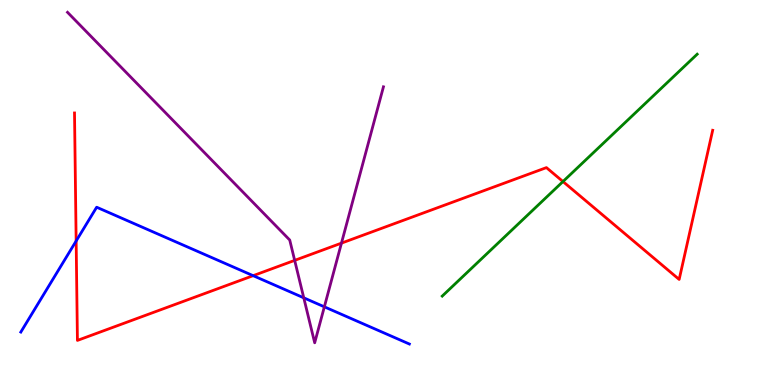[{'lines': ['blue', 'red'], 'intersections': [{'x': 0.983, 'y': 3.74}, {'x': 3.27, 'y': 2.84}]}, {'lines': ['green', 'red'], 'intersections': [{'x': 7.26, 'y': 5.28}]}, {'lines': ['purple', 'red'], 'intersections': [{'x': 3.8, 'y': 3.24}, {'x': 4.41, 'y': 3.68}]}, {'lines': ['blue', 'green'], 'intersections': []}, {'lines': ['blue', 'purple'], 'intersections': [{'x': 3.92, 'y': 2.26}, {'x': 4.19, 'y': 2.03}]}, {'lines': ['green', 'purple'], 'intersections': []}]